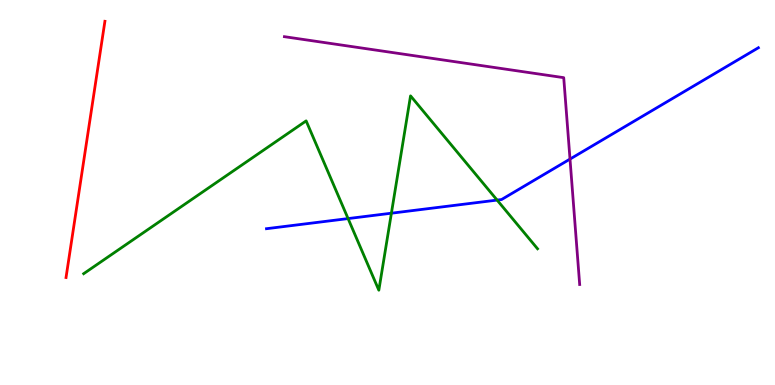[{'lines': ['blue', 'red'], 'intersections': []}, {'lines': ['green', 'red'], 'intersections': []}, {'lines': ['purple', 'red'], 'intersections': []}, {'lines': ['blue', 'green'], 'intersections': [{'x': 4.49, 'y': 4.32}, {'x': 5.05, 'y': 4.46}, {'x': 6.41, 'y': 4.8}]}, {'lines': ['blue', 'purple'], 'intersections': [{'x': 7.35, 'y': 5.87}]}, {'lines': ['green', 'purple'], 'intersections': []}]